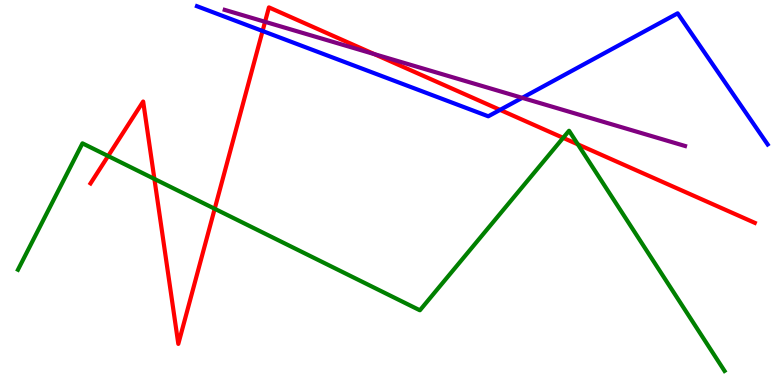[{'lines': ['blue', 'red'], 'intersections': [{'x': 3.39, 'y': 9.19}, {'x': 6.45, 'y': 7.15}]}, {'lines': ['green', 'red'], 'intersections': [{'x': 1.4, 'y': 5.95}, {'x': 1.99, 'y': 5.35}, {'x': 2.77, 'y': 4.58}, {'x': 7.27, 'y': 6.42}, {'x': 7.46, 'y': 6.25}]}, {'lines': ['purple', 'red'], 'intersections': [{'x': 3.42, 'y': 9.43}, {'x': 4.83, 'y': 8.59}]}, {'lines': ['blue', 'green'], 'intersections': []}, {'lines': ['blue', 'purple'], 'intersections': [{'x': 6.74, 'y': 7.46}]}, {'lines': ['green', 'purple'], 'intersections': []}]